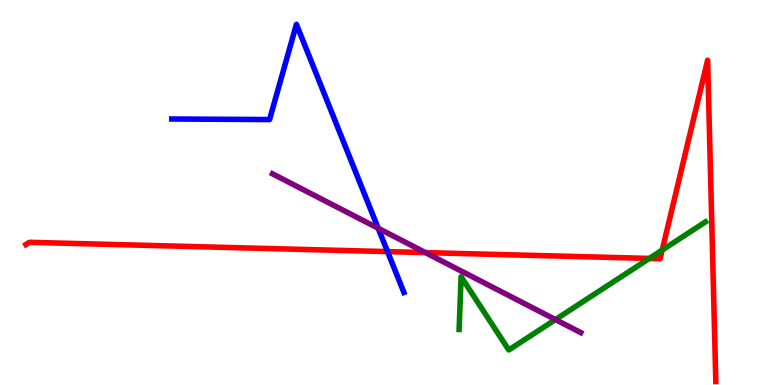[{'lines': ['blue', 'red'], 'intersections': [{'x': 5.0, 'y': 3.46}]}, {'lines': ['green', 'red'], 'intersections': [{'x': 8.38, 'y': 3.29}, {'x': 8.54, 'y': 3.5}]}, {'lines': ['purple', 'red'], 'intersections': [{'x': 5.49, 'y': 3.44}]}, {'lines': ['blue', 'green'], 'intersections': []}, {'lines': ['blue', 'purple'], 'intersections': [{'x': 4.88, 'y': 4.07}]}, {'lines': ['green', 'purple'], 'intersections': [{'x': 7.17, 'y': 1.7}]}]